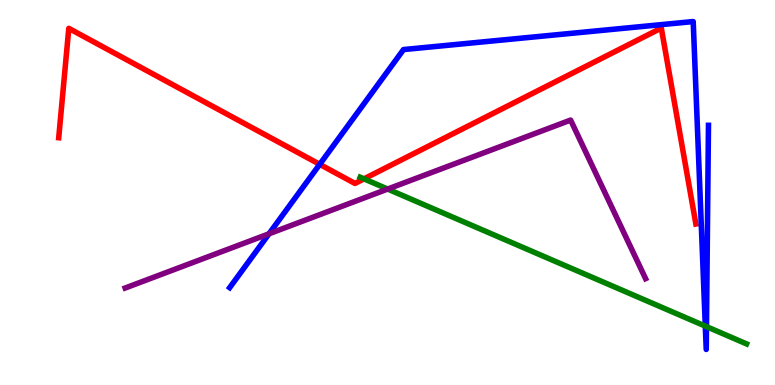[{'lines': ['blue', 'red'], 'intersections': [{'x': 4.13, 'y': 5.73}]}, {'lines': ['green', 'red'], 'intersections': [{'x': 4.7, 'y': 5.35}]}, {'lines': ['purple', 'red'], 'intersections': []}, {'lines': ['blue', 'green'], 'intersections': [{'x': 9.1, 'y': 1.53}, {'x': 9.12, 'y': 1.52}]}, {'lines': ['blue', 'purple'], 'intersections': [{'x': 3.47, 'y': 3.93}]}, {'lines': ['green', 'purple'], 'intersections': [{'x': 5.0, 'y': 5.09}]}]